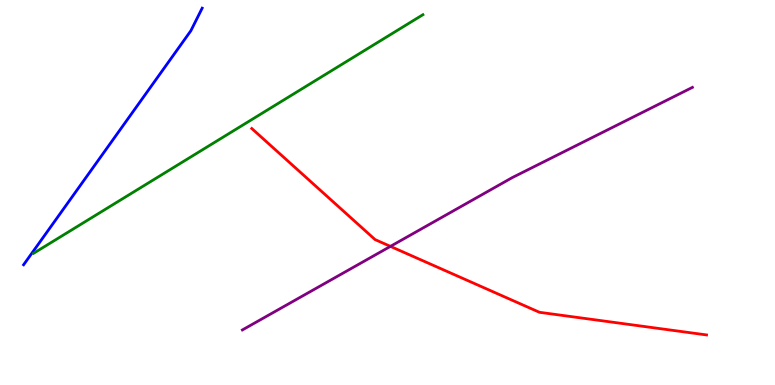[{'lines': ['blue', 'red'], 'intersections': []}, {'lines': ['green', 'red'], 'intersections': []}, {'lines': ['purple', 'red'], 'intersections': [{'x': 5.04, 'y': 3.6}]}, {'lines': ['blue', 'green'], 'intersections': []}, {'lines': ['blue', 'purple'], 'intersections': []}, {'lines': ['green', 'purple'], 'intersections': []}]